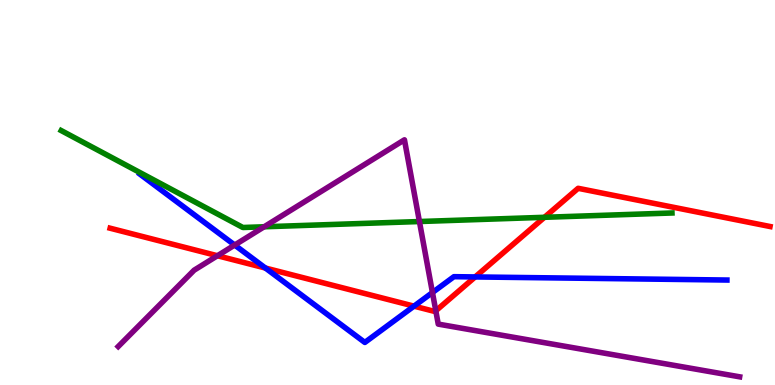[{'lines': ['blue', 'red'], 'intersections': [{'x': 3.42, 'y': 3.04}, {'x': 5.34, 'y': 2.05}, {'x': 6.13, 'y': 2.81}]}, {'lines': ['green', 'red'], 'intersections': [{'x': 7.03, 'y': 4.36}]}, {'lines': ['purple', 'red'], 'intersections': [{'x': 2.81, 'y': 3.36}, {'x': 5.62, 'y': 1.93}]}, {'lines': ['blue', 'green'], 'intersections': []}, {'lines': ['blue', 'purple'], 'intersections': [{'x': 3.03, 'y': 3.64}, {'x': 5.58, 'y': 2.4}]}, {'lines': ['green', 'purple'], 'intersections': [{'x': 3.41, 'y': 4.11}, {'x': 5.41, 'y': 4.25}]}]